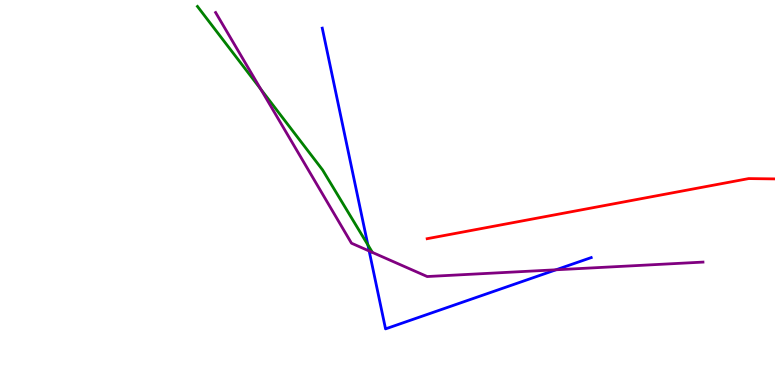[{'lines': ['blue', 'red'], 'intersections': []}, {'lines': ['green', 'red'], 'intersections': []}, {'lines': ['purple', 'red'], 'intersections': []}, {'lines': ['blue', 'green'], 'intersections': [{'x': 4.75, 'y': 3.64}]}, {'lines': ['blue', 'purple'], 'intersections': [{'x': 4.76, 'y': 3.48}, {'x': 7.17, 'y': 2.99}]}, {'lines': ['green', 'purple'], 'intersections': [{'x': 3.36, 'y': 7.68}]}]